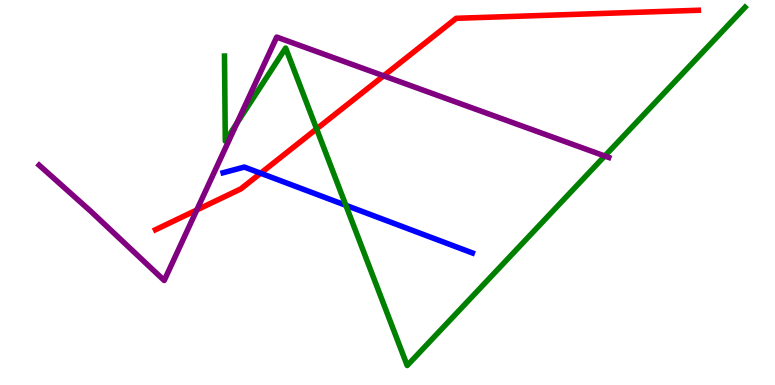[{'lines': ['blue', 'red'], 'intersections': [{'x': 3.36, 'y': 5.5}]}, {'lines': ['green', 'red'], 'intersections': [{'x': 4.09, 'y': 6.65}]}, {'lines': ['purple', 'red'], 'intersections': [{'x': 2.54, 'y': 4.55}, {'x': 4.95, 'y': 8.03}]}, {'lines': ['blue', 'green'], 'intersections': [{'x': 4.46, 'y': 4.67}]}, {'lines': ['blue', 'purple'], 'intersections': []}, {'lines': ['green', 'purple'], 'intersections': [{'x': 3.06, 'y': 6.8}, {'x': 7.8, 'y': 5.95}]}]